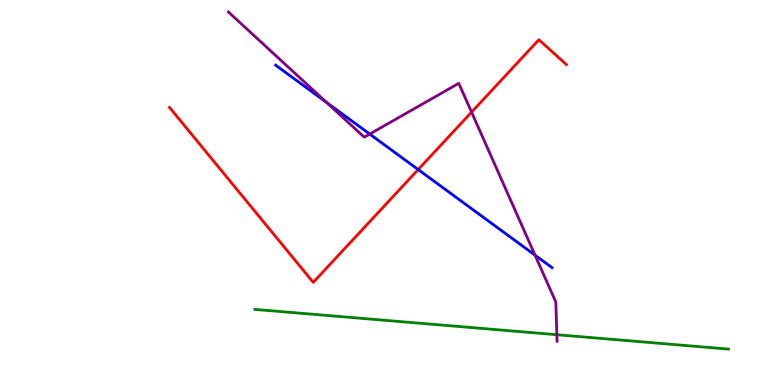[{'lines': ['blue', 'red'], 'intersections': [{'x': 5.4, 'y': 5.6}]}, {'lines': ['green', 'red'], 'intersections': []}, {'lines': ['purple', 'red'], 'intersections': [{'x': 6.08, 'y': 7.09}]}, {'lines': ['blue', 'green'], 'intersections': []}, {'lines': ['blue', 'purple'], 'intersections': [{'x': 4.22, 'y': 7.34}, {'x': 4.77, 'y': 6.52}, {'x': 6.9, 'y': 3.37}]}, {'lines': ['green', 'purple'], 'intersections': [{'x': 7.19, 'y': 1.31}]}]